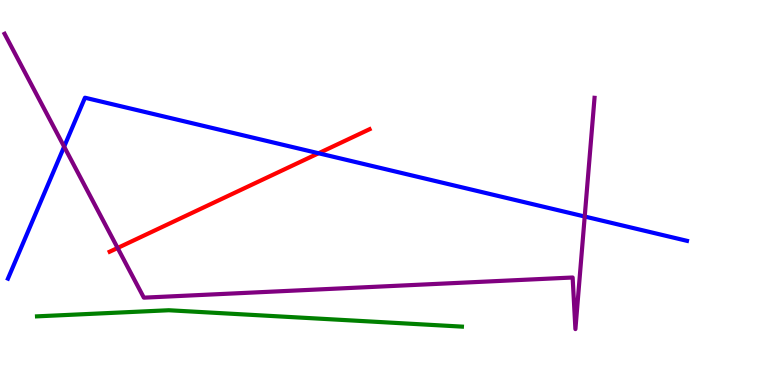[{'lines': ['blue', 'red'], 'intersections': [{'x': 4.11, 'y': 6.02}]}, {'lines': ['green', 'red'], 'intersections': []}, {'lines': ['purple', 'red'], 'intersections': [{'x': 1.52, 'y': 3.56}]}, {'lines': ['blue', 'green'], 'intersections': []}, {'lines': ['blue', 'purple'], 'intersections': [{'x': 0.828, 'y': 6.19}, {'x': 7.54, 'y': 4.38}]}, {'lines': ['green', 'purple'], 'intersections': []}]